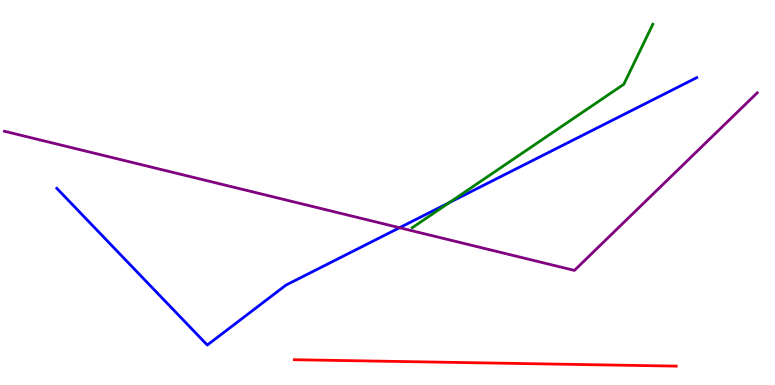[{'lines': ['blue', 'red'], 'intersections': []}, {'lines': ['green', 'red'], 'intersections': []}, {'lines': ['purple', 'red'], 'intersections': []}, {'lines': ['blue', 'green'], 'intersections': [{'x': 5.8, 'y': 4.74}]}, {'lines': ['blue', 'purple'], 'intersections': [{'x': 5.16, 'y': 4.09}]}, {'lines': ['green', 'purple'], 'intersections': []}]